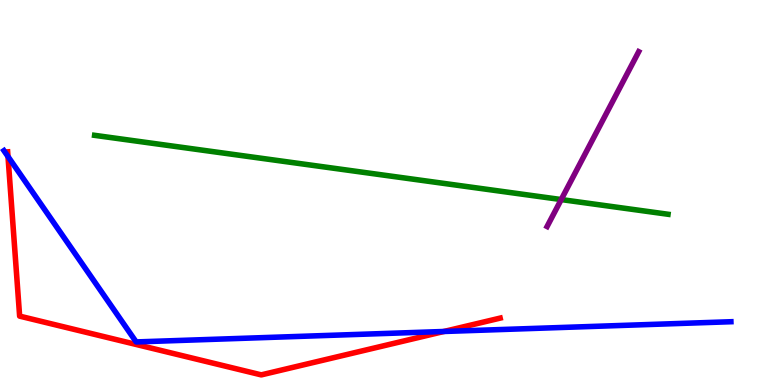[{'lines': ['blue', 'red'], 'intersections': [{'x': 0.103, 'y': 5.93}, {'x': 5.73, 'y': 1.39}]}, {'lines': ['green', 'red'], 'intersections': []}, {'lines': ['purple', 'red'], 'intersections': []}, {'lines': ['blue', 'green'], 'intersections': []}, {'lines': ['blue', 'purple'], 'intersections': []}, {'lines': ['green', 'purple'], 'intersections': [{'x': 7.24, 'y': 4.82}]}]